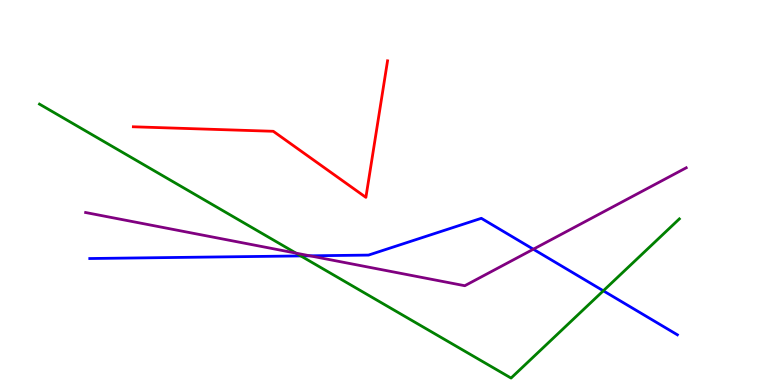[{'lines': ['blue', 'red'], 'intersections': []}, {'lines': ['green', 'red'], 'intersections': []}, {'lines': ['purple', 'red'], 'intersections': []}, {'lines': ['blue', 'green'], 'intersections': [{'x': 3.88, 'y': 3.35}, {'x': 7.78, 'y': 2.45}]}, {'lines': ['blue', 'purple'], 'intersections': [{'x': 4.0, 'y': 3.36}, {'x': 6.88, 'y': 3.53}]}, {'lines': ['green', 'purple'], 'intersections': [{'x': 3.82, 'y': 3.43}]}]